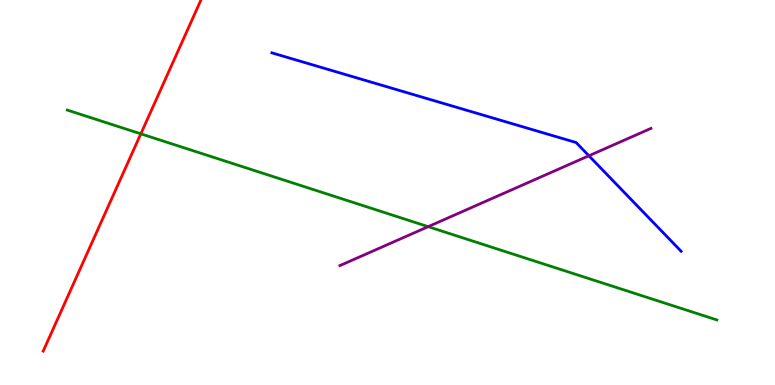[{'lines': ['blue', 'red'], 'intersections': []}, {'lines': ['green', 'red'], 'intersections': [{'x': 1.82, 'y': 6.52}]}, {'lines': ['purple', 'red'], 'intersections': []}, {'lines': ['blue', 'green'], 'intersections': []}, {'lines': ['blue', 'purple'], 'intersections': [{'x': 7.6, 'y': 5.95}]}, {'lines': ['green', 'purple'], 'intersections': [{'x': 5.52, 'y': 4.11}]}]